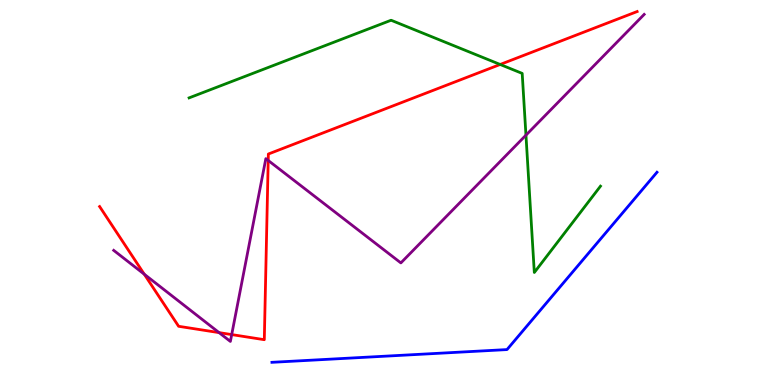[{'lines': ['blue', 'red'], 'intersections': []}, {'lines': ['green', 'red'], 'intersections': [{'x': 6.45, 'y': 8.33}]}, {'lines': ['purple', 'red'], 'intersections': [{'x': 1.86, 'y': 2.88}, {'x': 2.83, 'y': 1.36}, {'x': 2.99, 'y': 1.31}, {'x': 3.46, 'y': 5.83}]}, {'lines': ['blue', 'green'], 'intersections': []}, {'lines': ['blue', 'purple'], 'intersections': []}, {'lines': ['green', 'purple'], 'intersections': [{'x': 6.79, 'y': 6.49}]}]